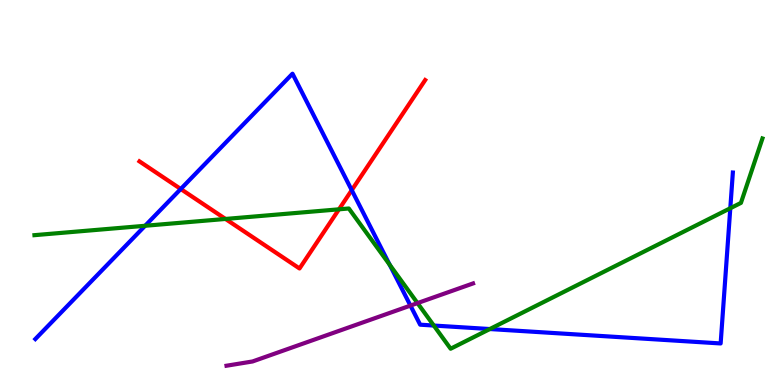[{'lines': ['blue', 'red'], 'intersections': [{'x': 2.33, 'y': 5.09}, {'x': 4.54, 'y': 5.06}]}, {'lines': ['green', 'red'], 'intersections': [{'x': 2.91, 'y': 4.31}, {'x': 4.37, 'y': 4.56}]}, {'lines': ['purple', 'red'], 'intersections': []}, {'lines': ['blue', 'green'], 'intersections': [{'x': 1.87, 'y': 4.14}, {'x': 5.03, 'y': 3.12}, {'x': 5.6, 'y': 1.54}, {'x': 6.32, 'y': 1.45}, {'x': 9.42, 'y': 4.59}]}, {'lines': ['blue', 'purple'], 'intersections': [{'x': 5.3, 'y': 2.06}]}, {'lines': ['green', 'purple'], 'intersections': [{'x': 5.39, 'y': 2.13}]}]